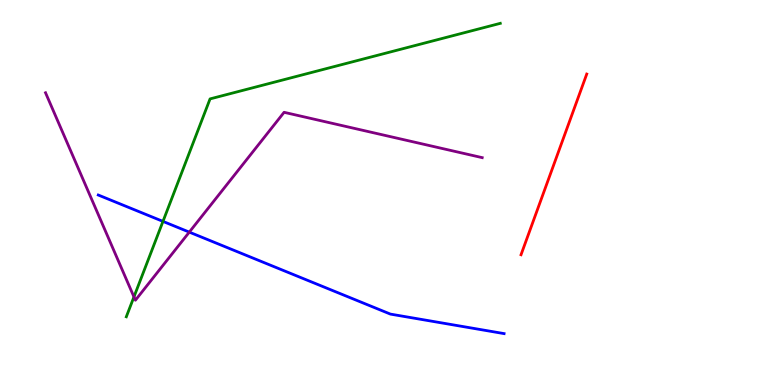[{'lines': ['blue', 'red'], 'intersections': []}, {'lines': ['green', 'red'], 'intersections': []}, {'lines': ['purple', 'red'], 'intersections': []}, {'lines': ['blue', 'green'], 'intersections': [{'x': 2.1, 'y': 4.25}]}, {'lines': ['blue', 'purple'], 'intersections': [{'x': 2.44, 'y': 3.97}]}, {'lines': ['green', 'purple'], 'intersections': [{'x': 1.73, 'y': 2.29}]}]